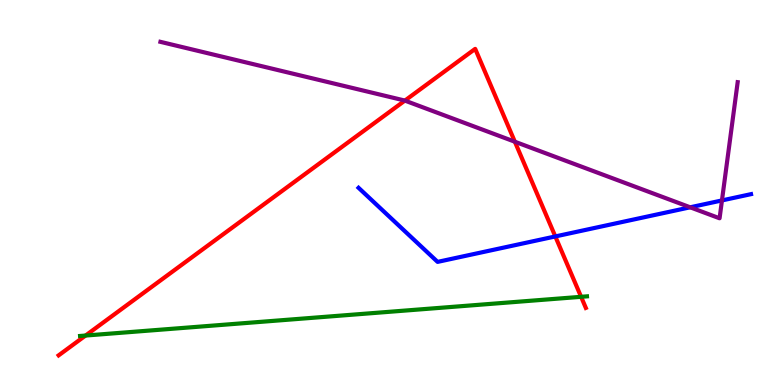[{'lines': ['blue', 'red'], 'intersections': [{'x': 7.17, 'y': 3.86}]}, {'lines': ['green', 'red'], 'intersections': [{'x': 1.1, 'y': 1.28}, {'x': 7.5, 'y': 2.29}]}, {'lines': ['purple', 'red'], 'intersections': [{'x': 5.22, 'y': 7.39}, {'x': 6.64, 'y': 6.32}]}, {'lines': ['blue', 'green'], 'intersections': []}, {'lines': ['blue', 'purple'], 'intersections': [{'x': 8.91, 'y': 4.62}, {'x': 9.32, 'y': 4.79}]}, {'lines': ['green', 'purple'], 'intersections': []}]